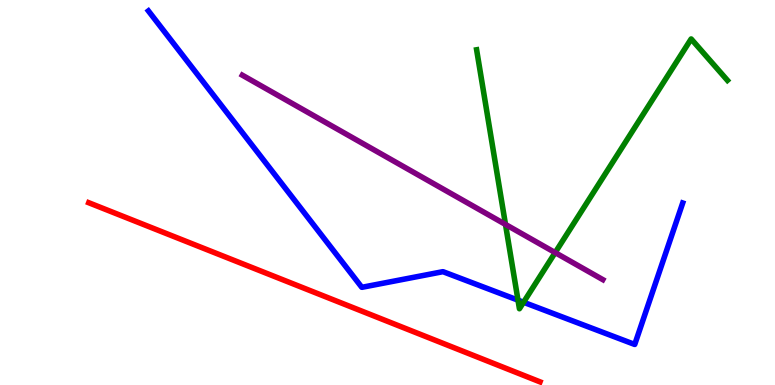[{'lines': ['blue', 'red'], 'intersections': []}, {'lines': ['green', 'red'], 'intersections': []}, {'lines': ['purple', 'red'], 'intersections': []}, {'lines': ['blue', 'green'], 'intersections': [{'x': 6.68, 'y': 2.2}, {'x': 6.76, 'y': 2.15}]}, {'lines': ['blue', 'purple'], 'intersections': []}, {'lines': ['green', 'purple'], 'intersections': [{'x': 6.52, 'y': 4.17}, {'x': 7.16, 'y': 3.44}]}]